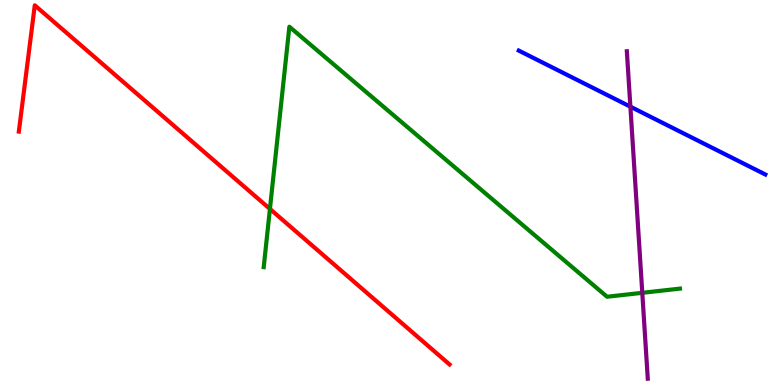[{'lines': ['blue', 'red'], 'intersections': []}, {'lines': ['green', 'red'], 'intersections': [{'x': 3.48, 'y': 4.57}]}, {'lines': ['purple', 'red'], 'intersections': []}, {'lines': ['blue', 'green'], 'intersections': []}, {'lines': ['blue', 'purple'], 'intersections': [{'x': 8.13, 'y': 7.23}]}, {'lines': ['green', 'purple'], 'intersections': [{'x': 8.29, 'y': 2.39}]}]